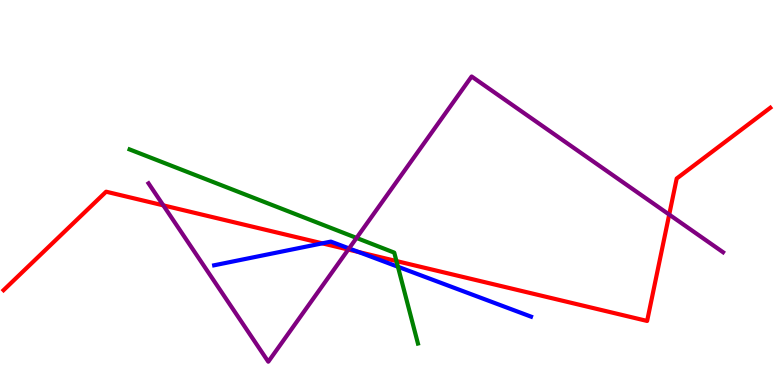[{'lines': ['blue', 'red'], 'intersections': [{'x': 4.16, 'y': 3.68}, {'x': 4.63, 'y': 3.45}]}, {'lines': ['green', 'red'], 'intersections': [{'x': 5.12, 'y': 3.22}]}, {'lines': ['purple', 'red'], 'intersections': [{'x': 2.11, 'y': 4.67}, {'x': 4.49, 'y': 3.52}, {'x': 8.63, 'y': 4.43}]}, {'lines': ['blue', 'green'], 'intersections': [{'x': 5.13, 'y': 3.07}]}, {'lines': ['blue', 'purple'], 'intersections': [{'x': 4.5, 'y': 3.55}]}, {'lines': ['green', 'purple'], 'intersections': [{'x': 4.6, 'y': 3.82}]}]